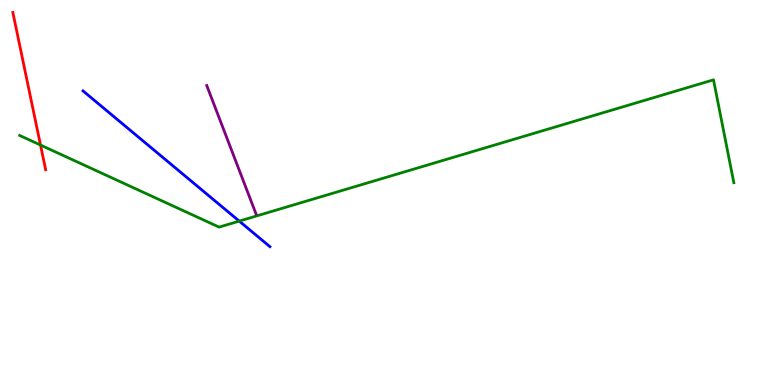[{'lines': ['blue', 'red'], 'intersections': []}, {'lines': ['green', 'red'], 'intersections': [{'x': 0.523, 'y': 6.23}]}, {'lines': ['purple', 'red'], 'intersections': []}, {'lines': ['blue', 'green'], 'intersections': [{'x': 3.09, 'y': 4.26}]}, {'lines': ['blue', 'purple'], 'intersections': []}, {'lines': ['green', 'purple'], 'intersections': []}]